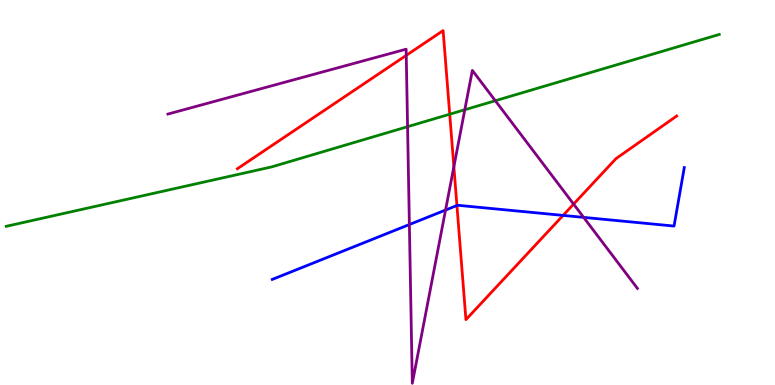[{'lines': ['blue', 'red'], 'intersections': [{'x': 5.9, 'y': 4.66}, {'x': 7.27, 'y': 4.41}]}, {'lines': ['green', 'red'], 'intersections': [{'x': 5.8, 'y': 7.03}]}, {'lines': ['purple', 'red'], 'intersections': [{'x': 5.24, 'y': 8.56}, {'x': 5.86, 'y': 5.67}, {'x': 7.4, 'y': 4.7}]}, {'lines': ['blue', 'green'], 'intersections': []}, {'lines': ['blue', 'purple'], 'intersections': [{'x': 5.28, 'y': 4.17}, {'x': 5.75, 'y': 4.54}, {'x': 7.53, 'y': 4.35}]}, {'lines': ['green', 'purple'], 'intersections': [{'x': 5.26, 'y': 6.71}, {'x': 6.0, 'y': 7.15}, {'x': 6.39, 'y': 7.38}]}]